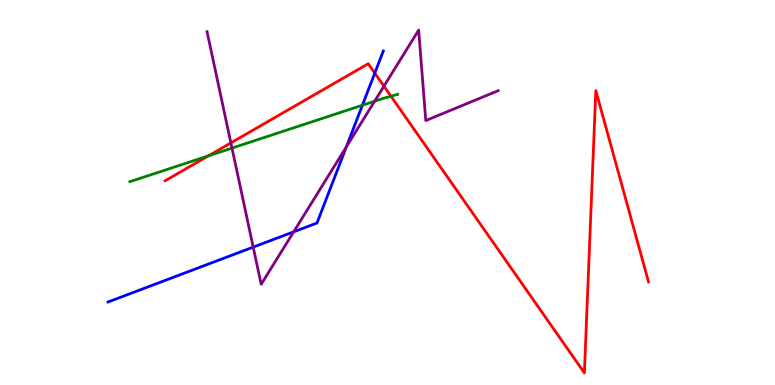[{'lines': ['blue', 'red'], 'intersections': [{'x': 4.84, 'y': 8.1}]}, {'lines': ['green', 'red'], 'intersections': [{'x': 2.69, 'y': 5.95}, {'x': 5.04, 'y': 7.5}]}, {'lines': ['purple', 'red'], 'intersections': [{'x': 2.98, 'y': 6.29}, {'x': 4.95, 'y': 7.76}]}, {'lines': ['blue', 'green'], 'intersections': [{'x': 4.68, 'y': 7.27}]}, {'lines': ['blue', 'purple'], 'intersections': [{'x': 3.27, 'y': 3.58}, {'x': 3.79, 'y': 3.98}, {'x': 4.47, 'y': 6.19}]}, {'lines': ['green', 'purple'], 'intersections': [{'x': 2.99, 'y': 6.15}, {'x': 4.83, 'y': 7.37}]}]